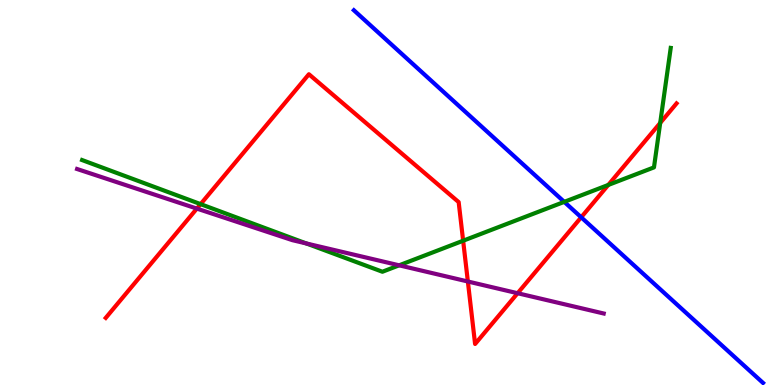[{'lines': ['blue', 'red'], 'intersections': [{'x': 7.5, 'y': 4.36}]}, {'lines': ['green', 'red'], 'intersections': [{'x': 2.59, 'y': 4.7}, {'x': 5.98, 'y': 3.75}, {'x': 7.85, 'y': 5.2}, {'x': 8.52, 'y': 6.81}]}, {'lines': ['purple', 'red'], 'intersections': [{'x': 2.54, 'y': 4.58}, {'x': 6.04, 'y': 2.69}, {'x': 6.68, 'y': 2.38}]}, {'lines': ['blue', 'green'], 'intersections': [{'x': 7.28, 'y': 4.76}]}, {'lines': ['blue', 'purple'], 'intersections': []}, {'lines': ['green', 'purple'], 'intersections': [{'x': 3.95, 'y': 3.68}, {'x': 5.15, 'y': 3.11}]}]